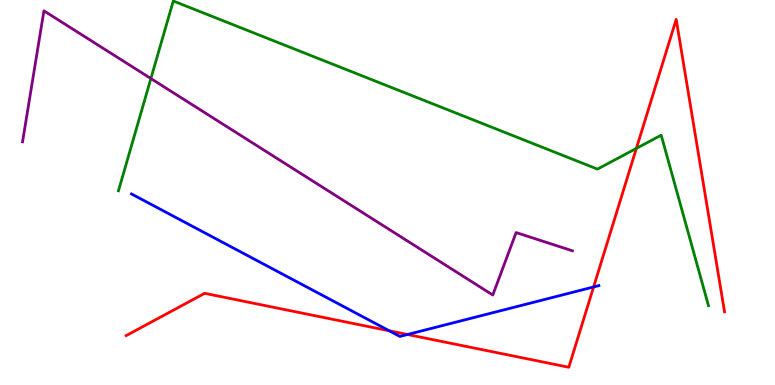[{'lines': ['blue', 'red'], 'intersections': [{'x': 5.02, 'y': 1.41}, {'x': 5.26, 'y': 1.31}, {'x': 7.66, 'y': 2.55}]}, {'lines': ['green', 'red'], 'intersections': [{'x': 8.21, 'y': 6.15}]}, {'lines': ['purple', 'red'], 'intersections': []}, {'lines': ['blue', 'green'], 'intersections': []}, {'lines': ['blue', 'purple'], 'intersections': []}, {'lines': ['green', 'purple'], 'intersections': [{'x': 1.95, 'y': 7.96}]}]